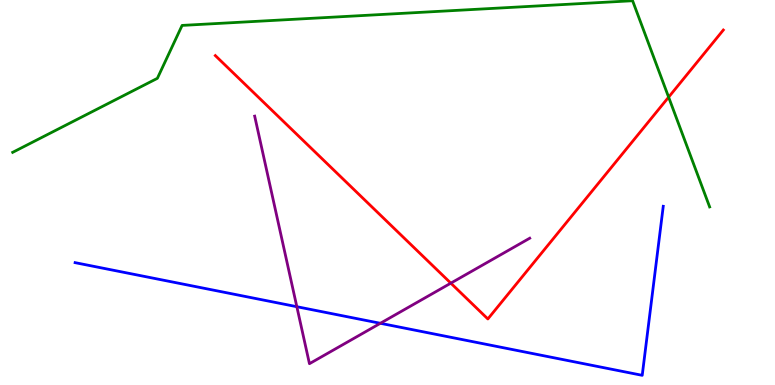[{'lines': ['blue', 'red'], 'intersections': []}, {'lines': ['green', 'red'], 'intersections': [{'x': 8.63, 'y': 7.48}]}, {'lines': ['purple', 'red'], 'intersections': [{'x': 5.82, 'y': 2.65}]}, {'lines': ['blue', 'green'], 'intersections': []}, {'lines': ['blue', 'purple'], 'intersections': [{'x': 3.83, 'y': 2.03}, {'x': 4.91, 'y': 1.6}]}, {'lines': ['green', 'purple'], 'intersections': []}]